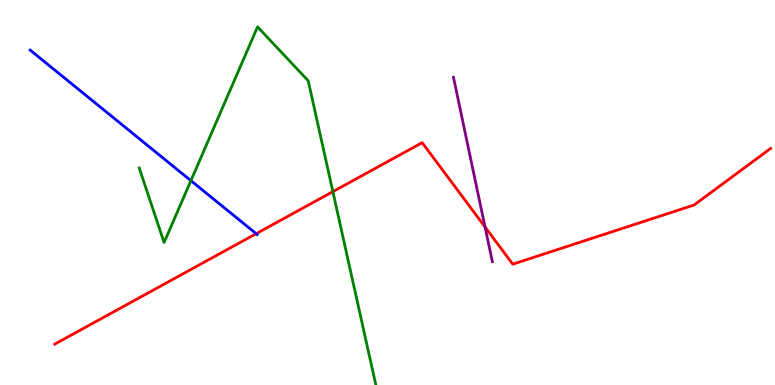[{'lines': ['blue', 'red'], 'intersections': [{'x': 3.31, 'y': 3.93}]}, {'lines': ['green', 'red'], 'intersections': [{'x': 4.3, 'y': 5.02}]}, {'lines': ['purple', 'red'], 'intersections': [{'x': 6.26, 'y': 4.1}]}, {'lines': ['blue', 'green'], 'intersections': [{'x': 2.46, 'y': 5.31}]}, {'lines': ['blue', 'purple'], 'intersections': []}, {'lines': ['green', 'purple'], 'intersections': []}]